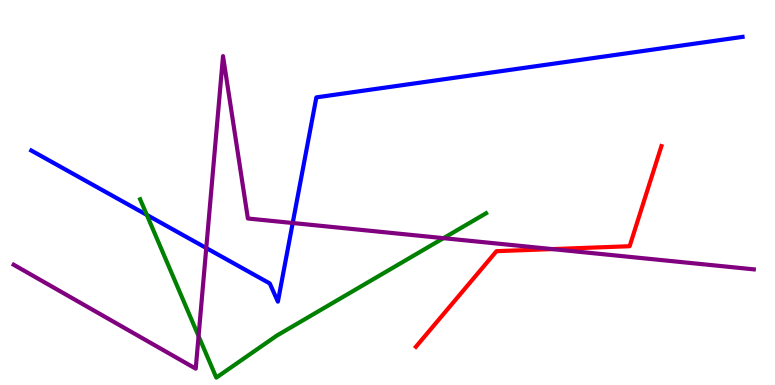[{'lines': ['blue', 'red'], 'intersections': []}, {'lines': ['green', 'red'], 'intersections': []}, {'lines': ['purple', 'red'], 'intersections': [{'x': 7.13, 'y': 3.53}]}, {'lines': ['blue', 'green'], 'intersections': [{'x': 1.89, 'y': 4.42}]}, {'lines': ['blue', 'purple'], 'intersections': [{'x': 2.66, 'y': 3.56}, {'x': 3.78, 'y': 4.21}]}, {'lines': ['green', 'purple'], 'intersections': [{'x': 2.56, 'y': 1.27}, {'x': 5.72, 'y': 3.81}]}]